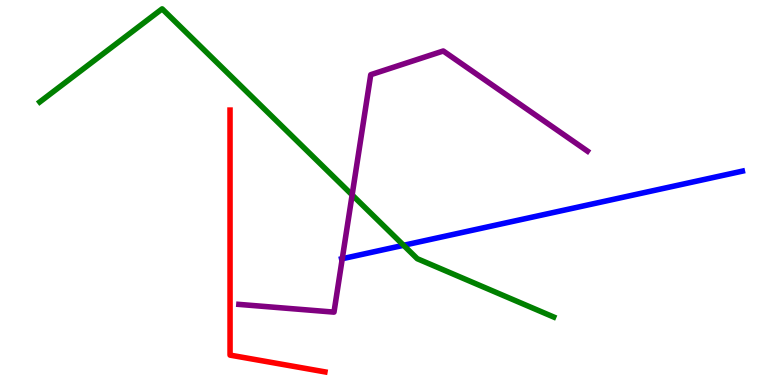[{'lines': ['blue', 'red'], 'intersections': []}, {'lines': ['green', 'red'], 'intersections': []}, {'lines': ['purple', 'red'], 'intersections': []}, {'lines': ['blue', 'green'], 'intersections': [{'x': 5.21, 'y': 3.63}]}, {'lines': ['blue', 'purple'], 'intersections': [{'x': 4.42, 'y': 3.28}]}, {'lines': ['green', 'purple'], 'intersections': [{'x': 4.54, 'y': 4.94}]}]